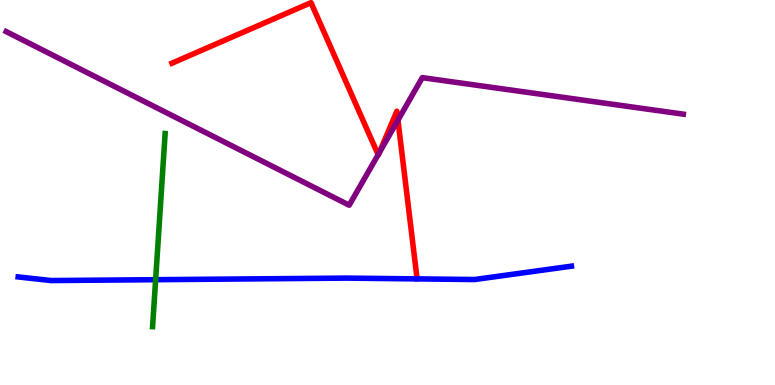[{'lines': ['blue', 'red'], 'intersections': []}, {'lines': ['green', 'red'], 'intersections': []}, {'lines': ['purple', 'red'], 'intersections': [{'x': 4.88, 'y': 5.98}, {'x': 4.89, 'y': 6.03}, {'x': 5.13, 'y': 6.88}]}, {'lines': ['blue', 'green'], 'intersections': [{'x': 2.01, 'y': 2.74}]}, {'lines': ['blue', 'purple'], 'intersections': []}, {'lines': ['green', 'purple'], 'intersections': []}]